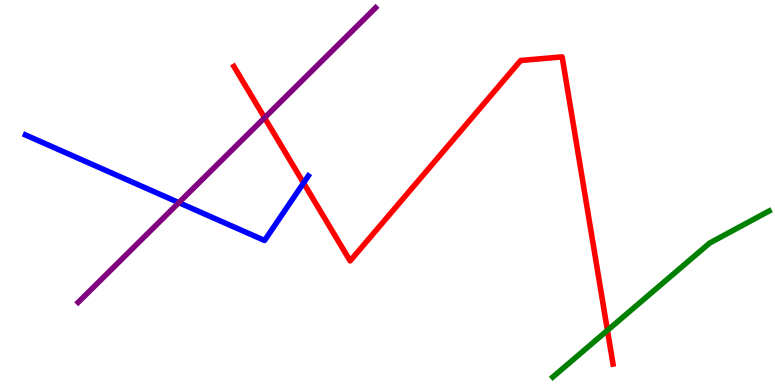[{'lines': ['blue', 'red'], 'intersections': [{'x': 3.92, 'y': 5.25}]}, {'lines': ['green', 'red'], 'intersections': [{'x': 7.84, 'y': 1.42}]}, {'lines': ['purple', 'red'], 'intersections': [{'x': 3.41, 'y': 6.94}]}, {'lines': ['blue', 'green'], 'intersections': []}, {'lines': ['blue', 'purple'], 'intersections': [{'x': 2.31, 'y': 4.74}]}, {'lines': ['green', 'purple'], 'intersections': []}]